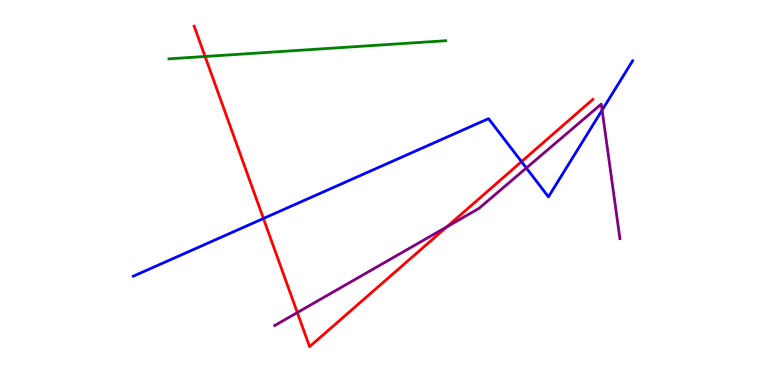[{'lines': ['blue', 'red'], 'intersections': [{'x': 3.4, 'y': 4.32}, {'x': 6.73, 'y': 5.8}]}, {'lines': ['green', 'red'], 'intersections': [{'x': 2.65, 'y': 8.53}]}, {'lines': ['purple', 'red'], 'intersections': [{'x': 3.84, 'y': 1.88}, {'x': 5.77, 'y': 4.11}]}, {'lines': ['blue', 'green'], 'intersections': []}, {'lines': ['blue', 'purple'], 'intersections': [{'x': 6.79, 'y': 5.64}, {'x': 7.77, 'y': 7.14}]}, {'lines': ['green', 'purple'], 'intersections': []}]